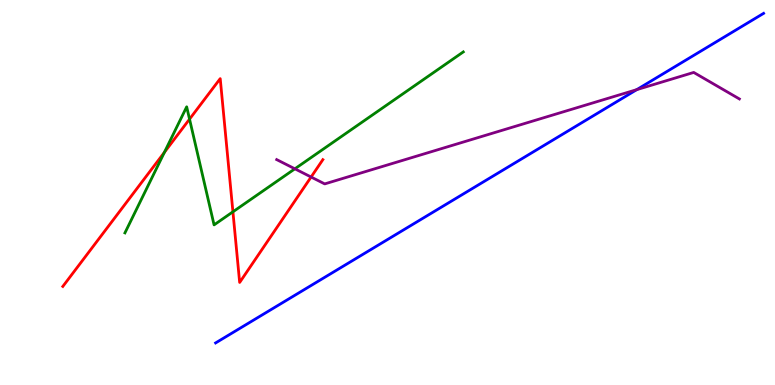[{'lines': ['blue', 'red'], 'intersections': []}, {'lines': ['green', 'red'], 'intersections': [{'x': 2.12, 'y': 6.04}, {'x': 2.45, 'y': 6.91}, {'x': 3.01, 'y': 4.5}]}, {'lines': ['purple', 'red'], 'intersections': [{'x': 4.01, 'y': 5.4}]}, {'lines': ['blue', 'green'], 'intersections': []}, {'lines': ['blue', 'purple'], 'intersections': [{'x': 8.22, 'y': 7.67}]}, {'lines': ['green', 'purple'], 'intersections': [{'x': 3.8, 'y': 5.62}]}]